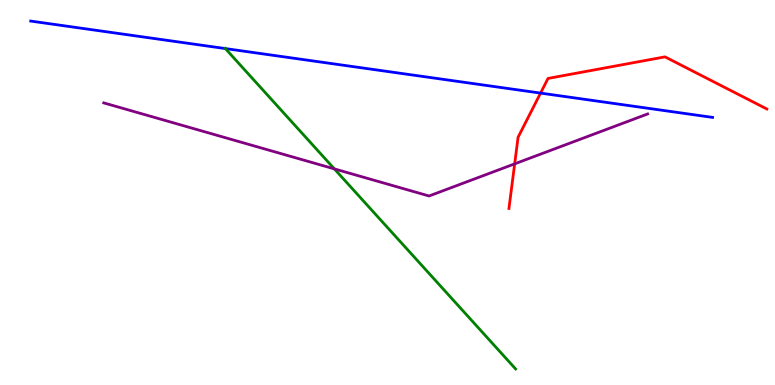[{'lines': ['blue', 'red'], 'intersections': [{'x': 6.97, 'y': 7.58}]}, {'lines': ['green', 'red'], 'intersections': []}, {'lines': ['purple', 'red'], 'intersections': [{'x': 6.64, 'y': 5.74}]}, {'lines': ['blue', 'green'], 'intersections': [{'x': 2.91, 'y': 8.74}]}, {'lines': ['blue', 'purple'], 'intersections': []}, {'lines': ['green', 'purple'], 'intersections': [{'x': 4.31, 'y': 5.61}]}]